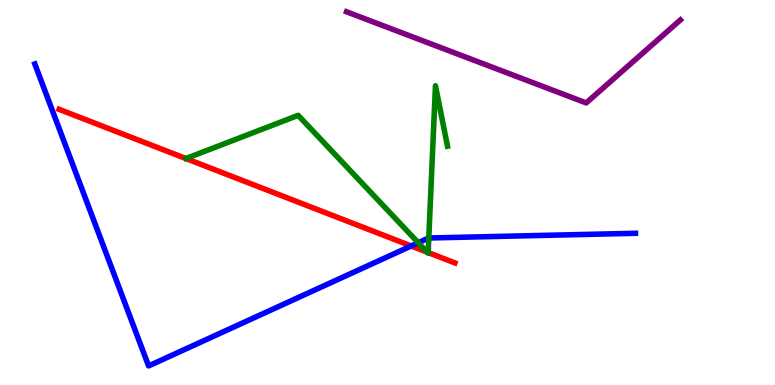[{'lines': ['blue', 'red'], 'intersections': [{'x': 5.31, 'y': 3.61}]}, {'lines': ['green', 'red'], 'intersections': [{'x': 5.51, 'y': 3.45}, {'x': 5.52, 'y': 3.44}]}, {'lines': ['purple', 'red'], 'intersections': []}, {'lines': ['blue', 'green'], 'intersections': [{'x': 5.4, 'y': 3.7}, {'x': 5.53, 'y': 3.82}]}, {'lines': ['blue', 'purple'], 'intersections': []}, {'lines': ['green', 'purple'], 'intersections': []}]